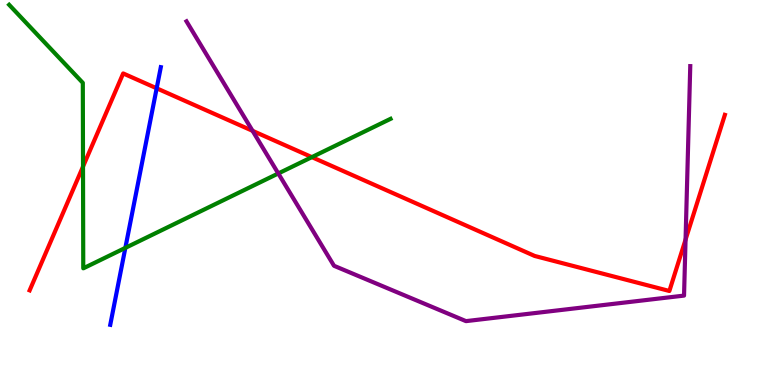[{'lines': ['blue', 'red'], 'intersections': [{'x': 2.02, 'y': 7.71}]}, {'lines': ['green', 'red'], 'intersections': [{'x': 1.07, 'y': 5.67}, {'x': 4.02, 'y': 5.92}]}, {'lines': ['purple', 'red'], 'intersections': [{'x': 3.26, 'y': 6.6}, {'x': 8.85, 'y': 3.78}]}, {'lines': ['blue', 'green'], 'intersections': [{'x': 1.62, 'y': 3.56}]}, {'lines': ['blue', 'purple'], 'intersections': []}, {'lines': ['green', 'purple'], 'intersections': [{'x': 3.59, 'y': 5.49}]}]